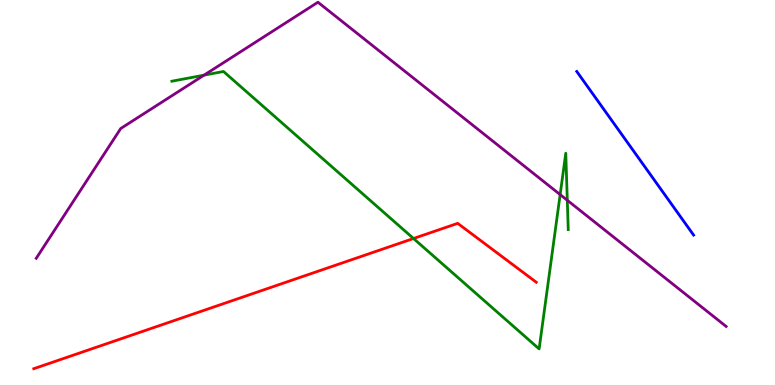[{'lines': ['blue', 'red'], 'intersections': []}, {'lines': ['green', 'red'], 'intersections': [{'x': 5.34, 'y': 3.81}]}, {'lines': ['purple', 'red'], 'intersections': []}, {'lines': ['blue', 'green'], 'intersections': []}, {'lines': ['blue', 'purple'], 'intersections': []}, {'lines': ['green', 'purple'], 'intersections': [{'x': 2.63, 'y': 8.05}, {'x': 7.23, 'y': 4.95}, {'x': 7.32, 'y': 4.8}]}]